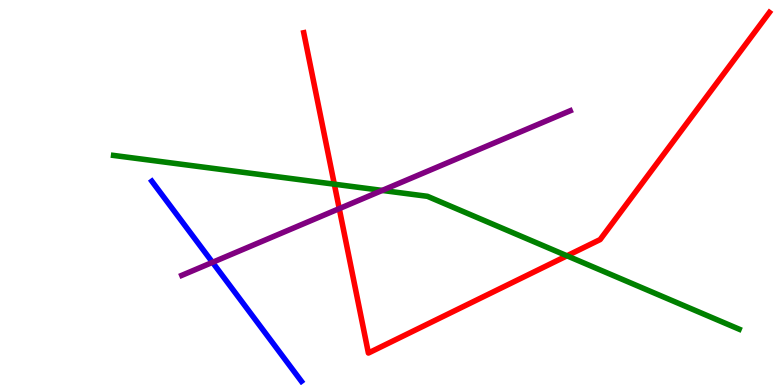[{'lines': ['blue', 'red'], 'intersections': []}, {'lines': ['green', 'red'], 'intersections': [{'x': 4.31, 'y': 5.22}, {'x': 7.32, 'y': 3.36}]}, {'lines': ['purple', 'red'], 'intersections': [{'x': 4.38, 'y': 4.58}]}, {'lines': ['blue', 'green'], 'intersections': []}, {'lines': ['blue', 'purple'], 'intersections': [{'x': 2.74, 'y': 3.19}]}, {'lines': ['green', 'purple'], 'intersections': [{'x': 4.93, 'y': 5.05}]}]